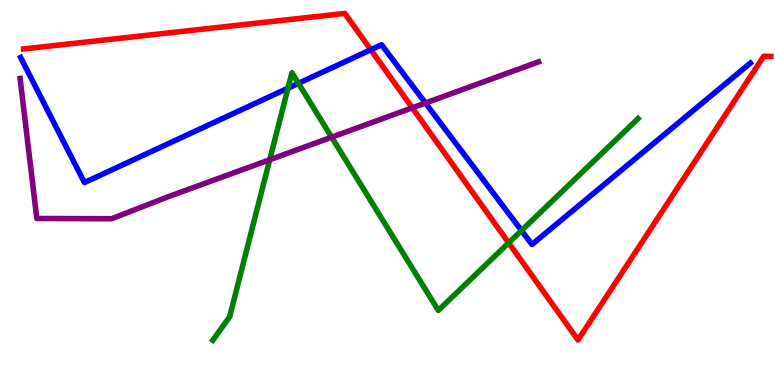[{'lines': ['blue', 'red'], 'intersections': [{'x': 4.78, 'y': 8.71}]}, {'lines': ['green', 'red'], 'intersections': [{'x': 6.56, 'y': 3.69}]}, {'lines': ['purple', 'red'], 'intersections': [{'x': 5.32, 'y': 7.2}]}, {'lines': ['blue', 'green'], 'intersections': [{'x': 3.72, 'y': 7.71}, {'x': 3.85, 'y': 7.84}, {'x': 6.73, 'y': 4.01}]}, {'lines': ['blue', 'purple'], 'intersections': [{'x': 5.49, 'y': 7.32}]}, {'lines': ['green', 'purple'], 'intersections': [{'x': 3.48, 'y': 5.85}, {'x': 4.28, 'y': 6.44}]}]